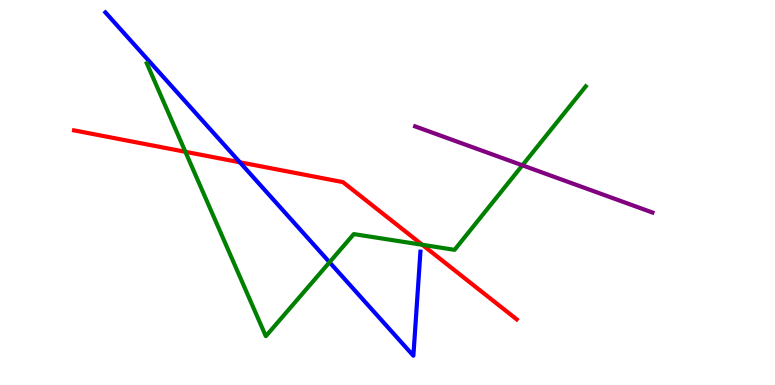[{'lines': ['blue', 'red'], 'intersections': [{'x': 3.1, 'y': 5.78}]}, {'lines': ['green', 'red'], 'intersections': [{'x': 2.39, 'y': 6.06}, {'x': 5.45, 'y': 3.64}]}, {'lines': ['purple', 'red'], 'intersections': []}, {'lines': ['blue', 'green'], 'intersections': [{'x': 4.25, 'y': 3.19}]}, {'lines': ['blue', 'purple'], 'intersections': []}, {'lines': ['green', 'purple'], 'intersections': [{'x': 6.74, 'y': 5.71}]}]